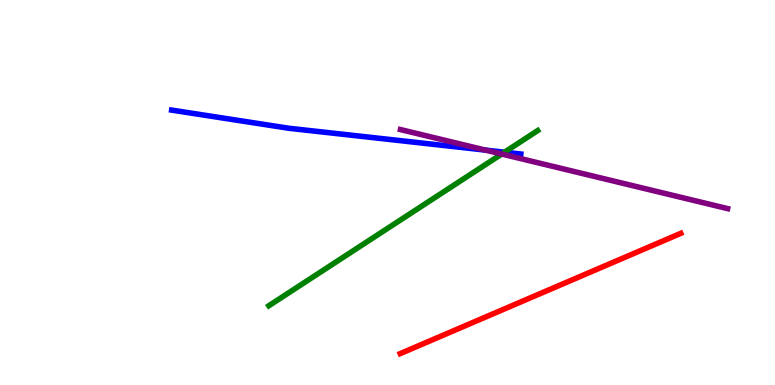[{'lines': ['blue', 'red'], 'intersections': []}, {'lines': ['green', 'red'], 'intersections': []}, {'lines': ['purple', 'red'], 'intersections': []}, {'lines': ['blue', 'green'], 'intersections': [{'x': 6.51, 'y': 6.05}]}, {'lines': ['blue', 'purple'], 'intersections': [{'x': 6.26, 'y': 6.1}]}, {'lines': ['green', 'purple'], 'intersections': [{'x': 6.47, 'y': 6.0}]}]